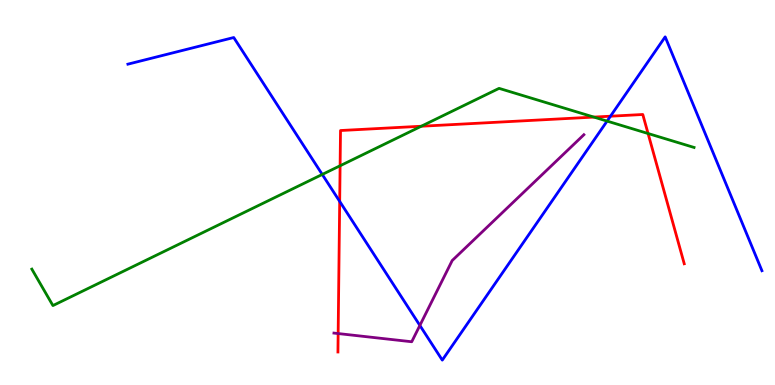[{'lines': ['blue', 'red'], 'intersections': [{'x': 4.38, 'y': 4.77}, {'x': 7.88, 'y': 6.98}]}, {'lines': ['green', 'red'], 'intersections': [{'x': 4.39, 'y': 5.69}, {'x': 5.44, 'y': 6.72}, {'x': 7.66, 'y': 6.96}, {'x': 8.36, 'y': 6.53}]}, {'lines': ['purple', 'red'], 'intersections': [{'x': 4.36, 'y': 1.34}]}, {'lines': ['blue', 'green'], 'intersections': [{'x': 4.16, 'y': 5.47}, {'x': 7.83, 'y': 6.85}]}, {'lines': ['blue', 'purple'], 'intersections': [{'x': 5.42, 'y': 1.55}]}, {'lines': ['green', 'purple'], 'intersections': []}]